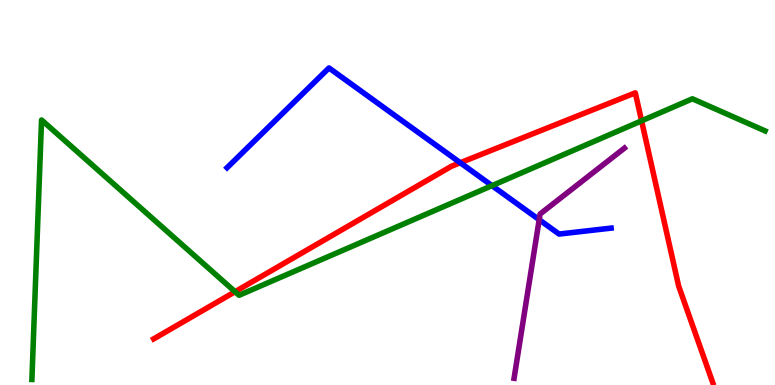[{'lines': ['blue', 'red'], 'intersections': [{'x': 5.94, 'y': 5.77}]}, {'lines': ['green', 'red'], 'intersections': [{'x': 3.03, 'y': 2.42}, {'x': 8.28, 'y': 6.86}]}, {'lines': ['purple', 'red'], 'intersections': []}, {'lines': ['blue', 'green'], 'intersections': [{'x': 6.35, 'y': 5.18}]}, {'lines': ['blue', 'purple'], 'intersections': [{'x': 6.96, 'y': 4.29}]}, {'lines': ['green', 'purple'], 'intersections': []}]